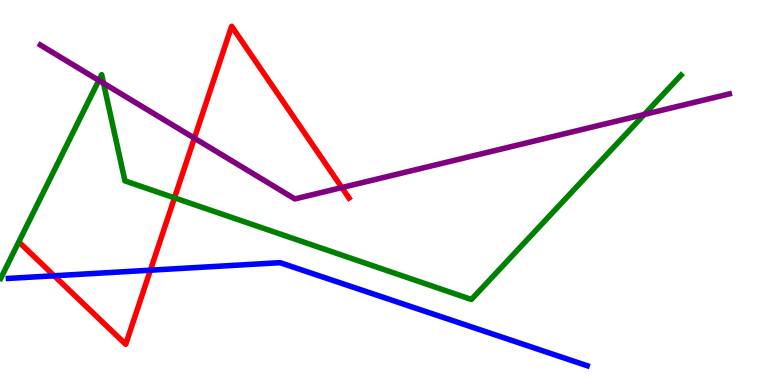[{'lines': ['blue', 'red'], 'intersections': [{'x': 0.699, 'y': 2.84}, {'x': 1.94, 'y': 2.98}]}, {'lines': ['green', 'red'], 'intersections': [{'x': 2.25, 'y': 4.86}]}, {'lines': ['purple', 'red'], 'intersections': [{'x': 2.51, 'y': 6.41}, {'x': 4.41, 'y': 5.13}]}, {'lines': ['blue', 'green'], 'intersections': []}, {'lines': ['blue', 'purple'], 'intersections': []}, {'lines': ['green', 'purple'], 'intersections': [{'x': 1.28, 'y': 7.91}, {'x': 1.34, 'y': 7.84}, {'x': 8.31, 'y': 7.03}]}]